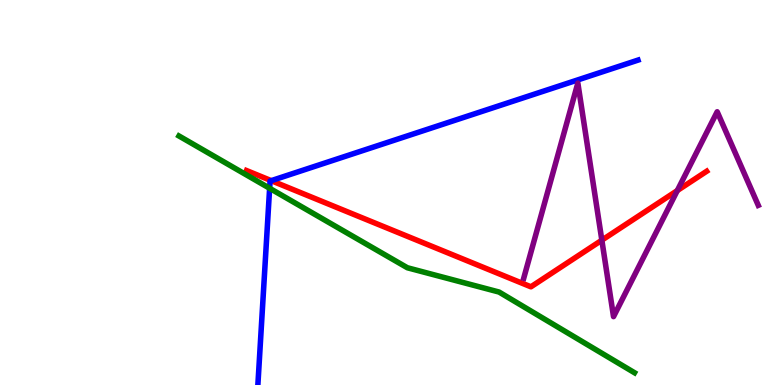[{'lines': ['blue', 'red'], 'intersections': [{'x': 3.5, 'y': 5.31}]}, {'lines': ['green', 'red'], 'intersections': []}, {'lines': ['purple', 'red'], 'intersections': [{'x': 7.77, 'y': 3.76}, {'x': 8.74, 'y': 5.05}]}, {'lines': ['blue', 'green'], 'intersections': [{'x': 3.48, 'y': 5.11}]}, {'lines': ['blue', 'purple'], 'intersections': []}, {'lines': ['green', 'purple'], 'intersections': []}]